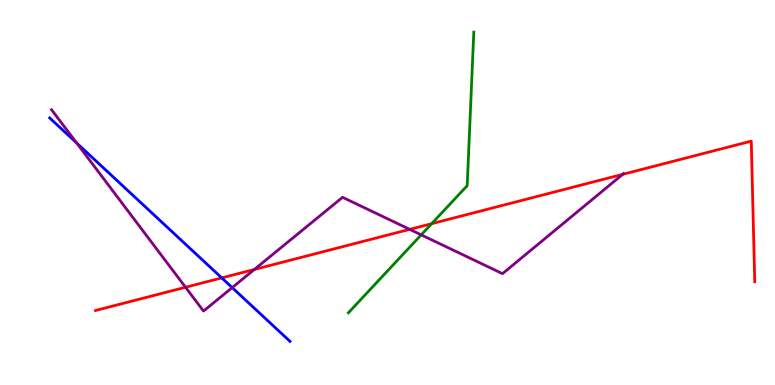[{'lines': ['blue', 'red'], 'intersections': [{'x': 2.86, 'y': 2.78}]}, {'lines': ['green', 'red'], 'intersections': [{'x': 5.57, 'y': 4.19}]}, {'lines': ['purple', 'red'], 'intersections': [{'x': 2.39, 'y': 2.54}, {'x': 3.28, 'y': 3.0}, {'x': 5.29, 'y': 4.04}, {'x': 8.03, 'y': 5.47}]}, {'lines': ['blue', 'green'], 'intersections': []}, {'lines': ['blue', 'purple'], 'intersections': [{'x': 0.99, 'y': 6.28}, {'x': 3.0, 'y': 2.53}]}, {'lines': ['green', 'purple'], 'intersections': [{'x': 5.44, 'y': 3.9}]}]